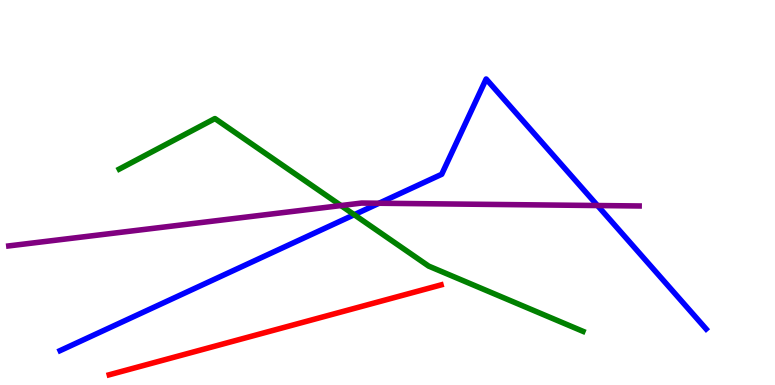[{'lines': ['blue', 'red'], 'intersections': []}, {'lines': ['green', 'red'], 'intersections': []}, {'lines': ['purple', 'red'], 'intersections': []}, {'lines': ['blue', 'green'], 'intersections': [{'x': 4.57, 'y': 4.42}]}, {'lines': ['blue', 'purple'], 'intersections': [{'x': 4.89, 'y': 4.72}, {'x': 7.71, 'y': 4.66}]}, {'lines': ['green', 'purple'], 'intersections': [{'x': 4.4, 'y': 4.66}]}]